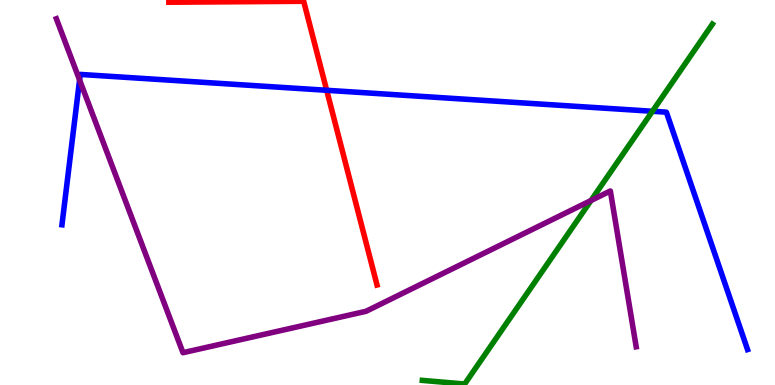[{'lines': ['blue', 'red'], 'intersections': [{'x': 4.22, 'y': 7.65}]}, {'lines': ['green', 'red'], 'intersections': []}, {'lines': ['purple', 'red'], 'intersections': []}, {'lines': ['blue', 'green'], 'intersections': [{'x': 8.42, 'y': 7.11}]}, {'lines': ['blue', 'purple'], 'intersections': [{'x': 1.03, 'y': 7.92}]}, {'lines': ['green', 'purple'], 'intersections': [{'x': 7.63, 'y': 4.79}]}]